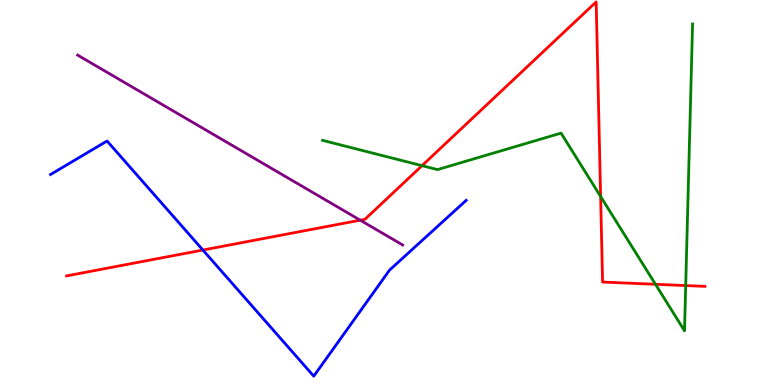[{'lines': ['blue', 'red'], 'intersections': [{'x': 2.62, 'y': 3.51}]}, {'lines': ['green', 'red'], 'intersections': [{'x': 5.45, 'y': 5.7}, {'x': 7.75, 'y': 4.9}, {'x': 8.46, 'y': 2.62}, {'x': 8.85, 'y': 2.58}]}, {'lines': ['purple', 'red'], 'intersections': [{'x': 4.65, 'y': 4.28}]}, {'lines': ['blue', 'green'], 'intersections': []}, {'lines': ['blue', 'purple'], 'intersections': []}, {'lines': ['green', 'purple'], 'intersections': []}]